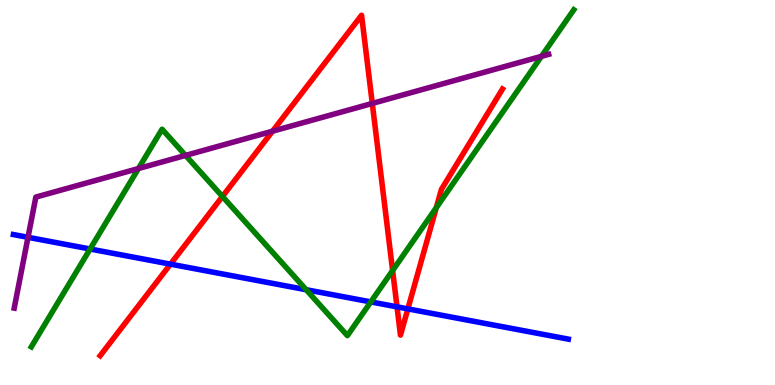[{'lines': ['blue', 'red'], 'intersections': [{'x': 2.2, 'y': 3.14}, {'x': 5.12, 'y': 2.03}, {'x': 5.26, 'y': 1.98}]}, {'lines': ['green', 'red'], 'intersections': [{'x': 2.87, 'y': 4.9}, {'x': 5.07, 'y': 2.97}, {'x': 5.63, 'y': 4.61}]}, {'lines': ['purple', 'red'], 'intersections': [{'x': 3.52, 'y': 6.59}, {'x': 4.8, 'y': 7.31}]}, {'lines': ['blue', 'green'], 'intersections': [{'x': 1.16, 'y': 3.53}, {'x': 3.95, 'y': 2.47}, {'x': 4.78, 'y': 2.16}]}, {'lines': ['blue', 'purple'], 'intersections': [{'x': 0.361, 'y': 3.84}]}, {'lines': ['green', 'purple'], 'intersections': [{'x': 1.79, 'y': 5.62}, {'x': 2.39, 'y': 5.96}, {'x': 6.99, 'y': 8.54}]}]